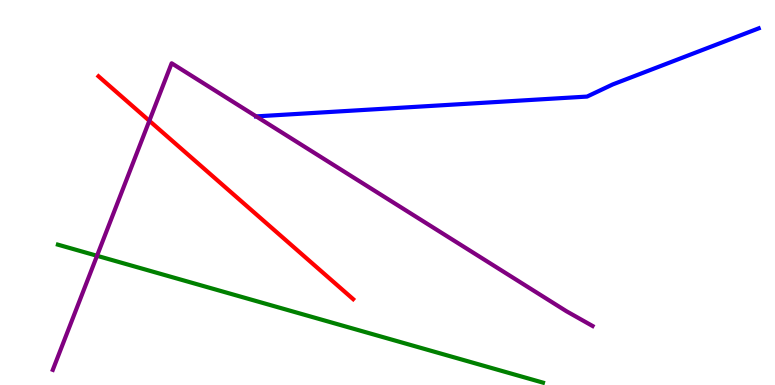[{'lines': ['blue', 'red'], 'intersections': []}, {'lines': ['green', 'red'], 'intersections': []}, {'lines': ['purple', 'red'], 'intersections': [{'x': 1.93, 'y': 6.86}]}, {'lines': ['blue', 'green'], 'intersections': []}, {'lines': ['blue', 'purple'], 'intersections': [{'x': 3.31, 'y': 6.98}]}, {'lines': ['green', 'purple'], 'intersections': [{'x': 1.25, 'y': 3.36}]}]